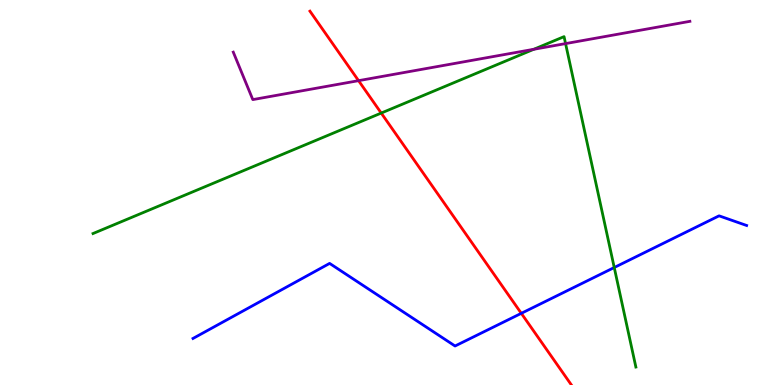[{'lines': ['blue', 'red'], 'intersections': [{'x': 6.73, 'y': 1.86}]}, {'lines': ['green', 'red'], 'intersections': [{'x': 4.92, 'y': 7.06}]}, {'lines': ['purple', 'red'], 'intersections': [{'x': 4.63, 'y': 7.9}]}, {'lines': ['blue', 'green'], 'intersections': [{'x': 7.93, 'y': 3.05}]}, {'lines': ['blue', 'purple'], 'intersections': []}, {'lines': ['green', 'purple'], 'intersections': [{'x': 6.89, 'y': 8.72}, {'x': 7.3, 'y': 8.87}]}]